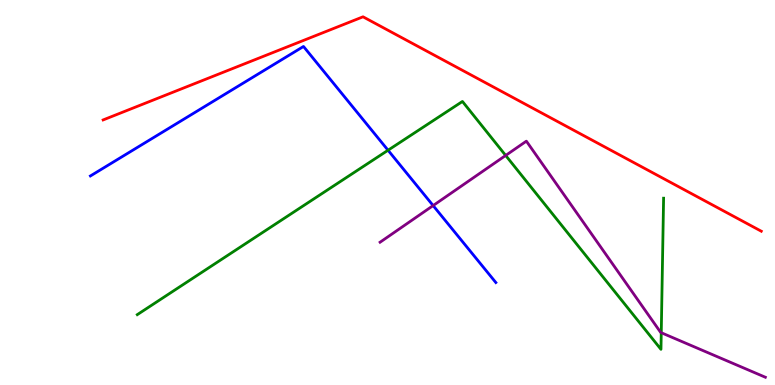[{'lines': ['blue', 'red'], 'intersections': []}, {'lines': ['green', 'red'], 'intersections': []}, {'lines': ['purple', 'red'], 'intersections': []}, {'lines': ['blue', 'green'], 'intersections': [{'x': 5.01, 'y': 6.1}]}, {'lines': ['blue', 'purple'], 'intersections': [{'x': 5.59, 'y': 4.66}]}, {'lines': ['green', 'purple'], 'intersections': [{'x': 6.52, 'y': 5.96}, {'x': 8.53, 'y': 1.36}]}]